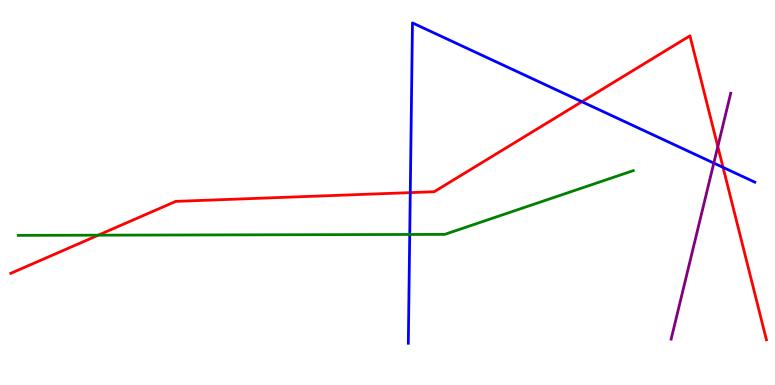[{'lines': ['blue', 'red'], 'intersections': [{'x': 5.29, 'y': 5.0}, {'x': 7.51, 'y': 7.36}, {'x': 9.33, 'y': 5.65}]}, {'lines': ['green', 'red'], 'intersections': [{'x': 1.27, 'y': 3.89}]}, {'lines': ['purple', 'red'], 'intersections': [{'x': 9.26, 'y': 6.19}]}, {'lines': ['blue', 'green'], 'intersections': [{'x': 5.29, 'y': 3.91}]}, {'lines': ['blue', 'purple'], 'intersections': [{'x': 9.21, 'y': 5.76}]}, {'lines': ['green', 'purple'], 'intersections': []}]